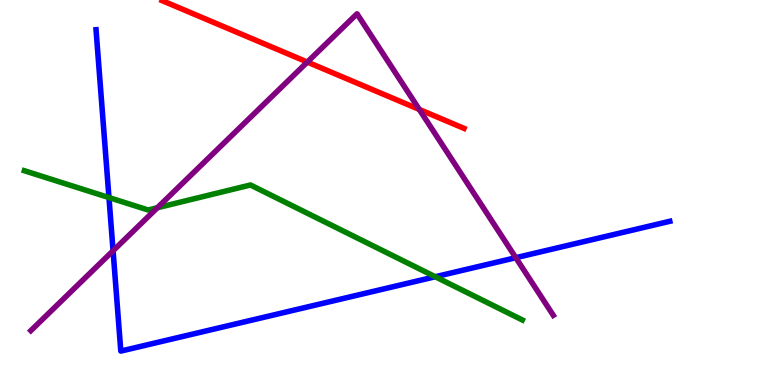[{'lines': ['blue', 'red'], 'intersections': []}, {'lines': ['green', 'red'], 'intersections': []}, {'lines': ['purple', 'red'], 'intersections': [{'x': 3.97, 'y': 8.39}, {'x': 5.41, 'y': 7.16}]}, {'lines': ['blue', 'green'], 'intersections': [{'x': 1.41, 'y': 4.87}, {'x': 5.62, 'y': 2.81}]}, {'lines': ['blue', 'purple'], 'intersections': [{'x': 1.46, 'y': 3.49}, {'x': 6.66, 'y': 3.31}]}, {'lines': ['green', 'purple'], 'intersections': [{'x': 2.03, 'y': 4.6}]}]